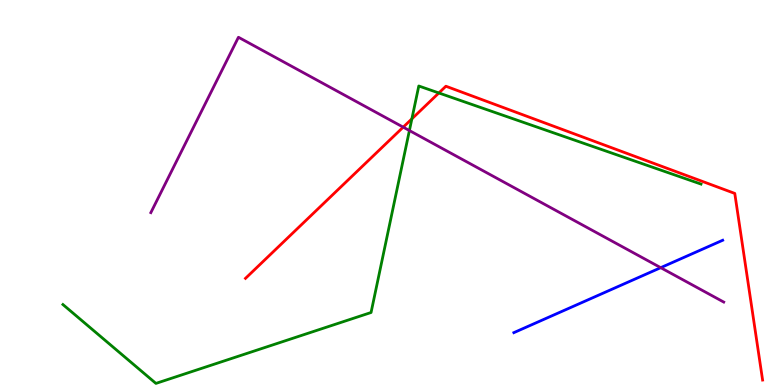[{'lines': ['blue', 'red'], 'intersections': []}, {'lines': ['green', 'red'], 'intersections': [{'x': 5.31, 'y': 6.91}, {'x': 5.66, 'y': 7.59}]}, {'lines': ['purple', 'red'], 'intersections': [{'x': 5.2, 'y': 6.7}]}, {'lines': ['blue', 'green'], 'intersections': []}, {'lines': ['blue', 'purple'], 'intersections': [{'x': 8.53, 'y': 3.05}]}, {'lines': ['green', 'purple'], 'intersections': [{'x': 5.28, 'y': 6.61}]}]